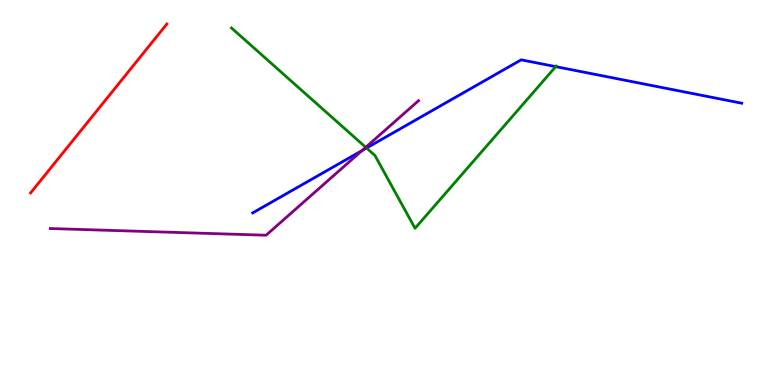[{'lines': ['blue', 'red'], 'intersections': []}, {'lines': ['green', 'red'], 'intersections': []}, {'lines': ['purple', 'red'], 'intersections': []}, {'lines': ['blue', 'green'], 'intersections': [{'x': 4.73, 'y': 6.16}, {'x': 7.17, 'y': 8.27}]}, {'lines': ['blue', 'purple'], 'intersections': [{'x': 4.67, 'y': 6.09}]}, {'lines': ['green', 'purple'], 'intersections': [{'x': 4.72, 'y': 6.17}]}]